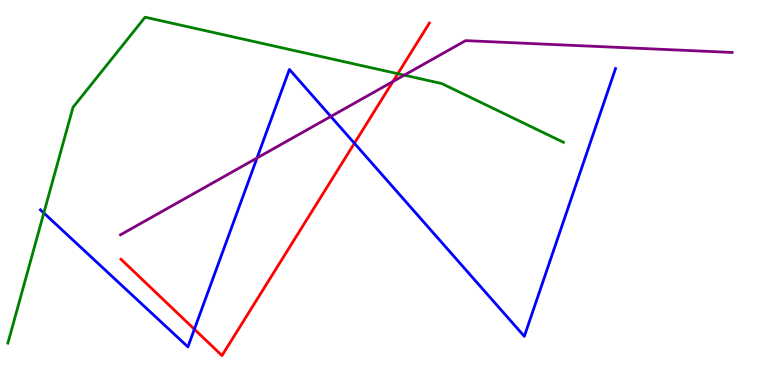[{'lines': ['blue', 'red'], 'intersections': [{'x': 2.51, 'y': 1.45}, {'x': 4.57, 'y': 6.28}]}, {'lines': ['green', 'red'], 'intersections': [{'x': 5.13, 'y': 8.09}]}, {'lines': ['purple', 'red'], 'intersections': [{'x': 5.07, 'y': 7.88}]}, {'lines': ['blue', 'green'], 'intersections': [{'x': 0.565, 'y': 4.47}]}, {'lines': ['blue', 'purple'], 'intersections': [{'x': 3.32, 'y': 5.9}, {'x': 4.27, 'y': 6.97}]}, {'lines': ['green', 'purple'], 'intersections': [{'x': 5.22, 'y': 8.05}]}]